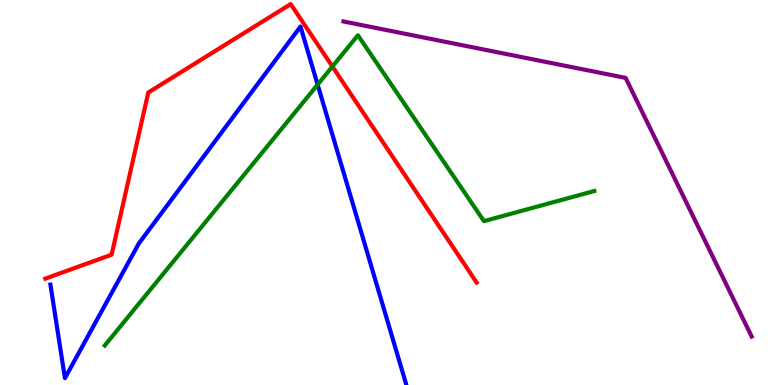[{'lines': ['blue', 'red'], 'intersections': []}, {'lines': ['green', 'red'], 'intersections': [{'x': 4.29, 'y': 8.27}]}, {'lines': ['purple', 'red'], 'intersections': []}, {'lines': ['blue', 'green'], 'intersections': [{'x': 4.1, 'y': 7.8}]}, {'lines': ['blue', 'purple'], 'intersections': []}, {'lines': ['green', 'purple'], 'intersections': []}]